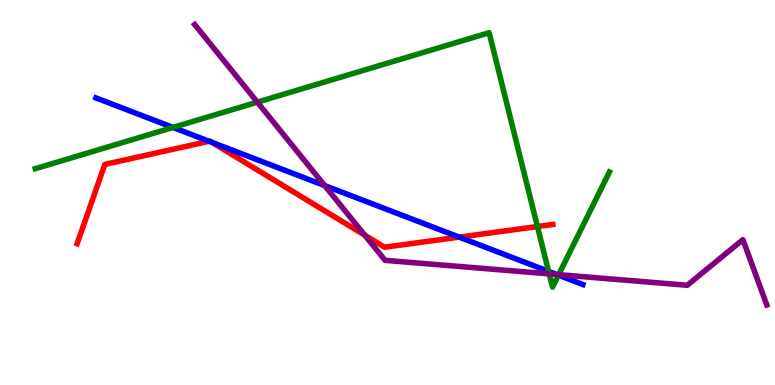[{'lines': ['blue', 'red'], 'intersections': [{'x': 2.7, 'y': 6.33}, {'x': 2.74, 'y': 6.3}, {'x': 5.93, 'y': 3.84}]}, {'lines': ['green', 'red'], 'intersections': [{'x': 6.93, 'y': 4.12}]}, {'lines': ['purple', 'red'], 'intersections': [{'x': 4.71, 'y': 3.89}]}, {'lines': ['blue', 'green'], 'intersections': [{'x': 2.23, 'y': 6.69}, {'x': 7.08, 'y': 2.95}, {'x': 7.21, 'y': 2.85}]}, {'lines': ['blue', 'purple'], 'intersections': [{'x': 4.19, 'y': 5.18}, {'x': 7.18, 'y': 2.87}]}, {'lines': ['green', 'purple'], 'intersections': [{'x': 3.32, 'y': 7.35}, {'x': 7.09, 'y': 2.89}, {'x': 7.21, 'y': 2.87}]}]